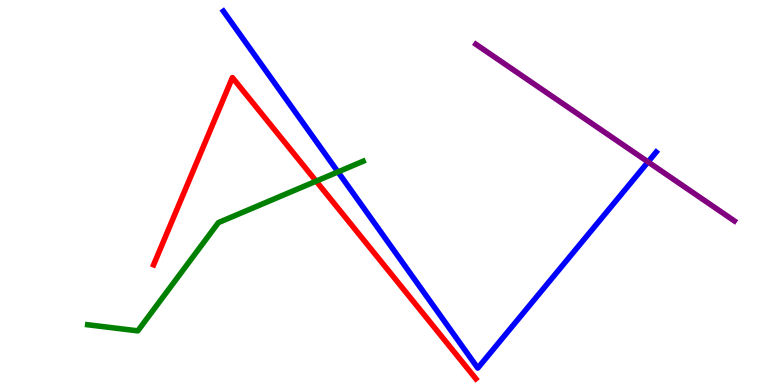[{'lines': ['blue', 'red'], 'intersections': []}, {'lines': ['green', 'red'], 'intersections': [{'x': 4.08, 'y': 5.29}]}, {'lines': ['purple', 'red'], 'intersections': []}, {'lines': ['blue', 'green'], 'intersections': [{'x': 4.36, 'y': 5.53}]}, {'lines': ['blue', 'purple'], 'intersections': [{'x': 8.36, 'y': 5.79}]}, {'lines': ['green', 'purple'], 'intersections': []}]